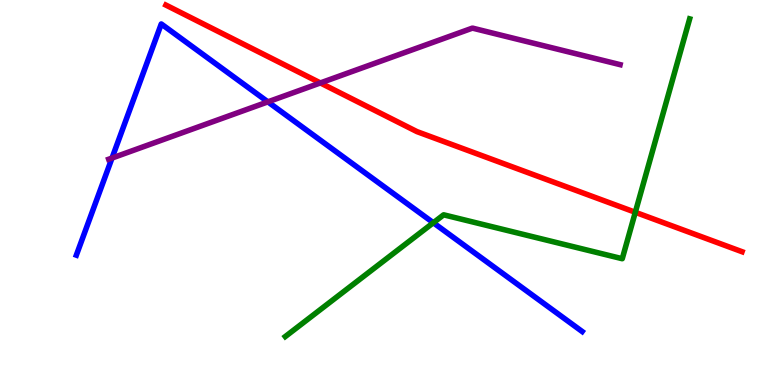[{'lines': ['blue', 'red'], 'intersections': []}, {'lines': ['green', 'red'], 'intersections': [{'x': 8.2, 'y': 4.49}]}, {'lines': ['purple', 'red'], 'intersections': [{'x': 4.13, 'y': 7.85}]}, {'lines': ['blue', 'green'], 'intersections': [{'x': 5.59, 'y': 4.21}]}, {'lines': ['blue', 'purple'], 'intersections': [{'x': 1.45, 'y': 5.89}, {'x': 3.46, 'y': 7.35}]}, {'lines': ['green', 'purple'], 'intersections': []}]